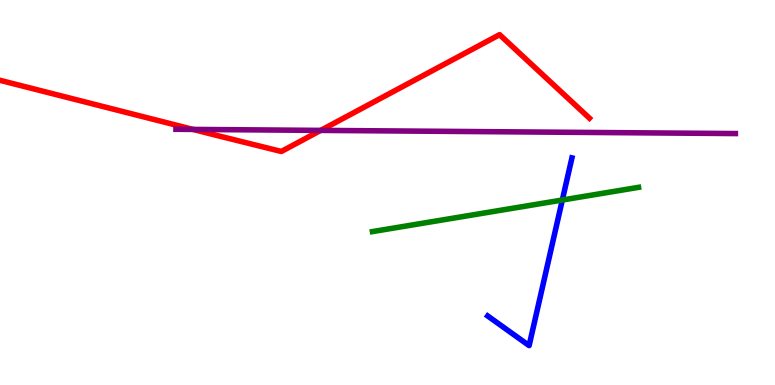[{'lines': ['blue', 'red'], 'intersections': []}, {'lines': ['green', 'red'], 'intersections': []}, {'lines': ['purple', 'red'], 'intersections': [{'x': 2.49, 'y': 6.64}, {'x': 4.14, 'y': 6.61}]}, {'lines': ['blue', 'green'], 'intersections': [{'x': 7.26, 'y': 4.8}]}, {'lines': ['blue', 'purple'], 'intersections': []}, {'lines': ['green', 'purple'], 'intersections': []}]